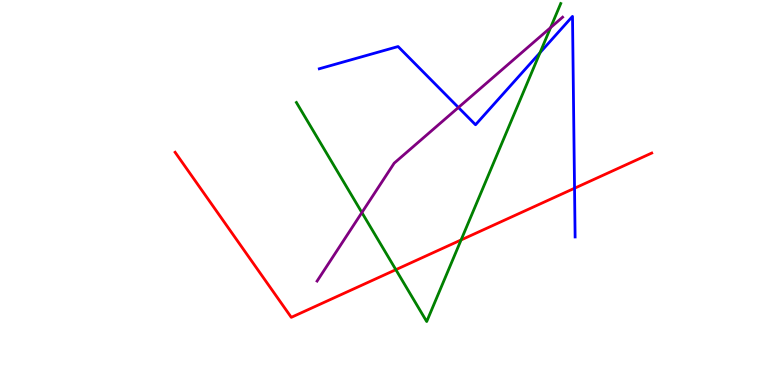[{'lines': ['blue', 'red'], 'intersections': [{'x': 7.41, 'y': 5.11}]}, {'lines': ['green', 'red'], 'intersections': [{'x': 5.11, 'y': 3.0}, {'x': 5.95, 'y': 3.77}]}, {'lines': ['purple', 'red'], 'intersections': []}, {'lines': ['blue', 'green'], 'intersections': [{'x': 6.97, 'y': 8.63}]}, {'lines': ['blue', 'purple'], 'intersections': [{'x': 5.92, 'y': 7.21}]}, {'lines': ['green', 'purple'], 'intersections': [{'x': 4.67, 'y': 4.48}, {'x': 7.1, 'y': 9.28}]}]